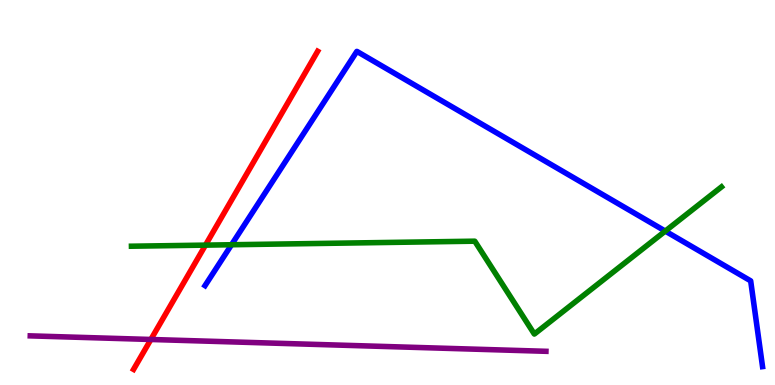[{'lines': ['blue', 'red'], 'intersections': []}, {'lines': ['green', 'red'], 'intersections': [{'x': 2.65, 'y': 3.63}]}, {'lines': ['purple', 'red'], 'intersections': [{'x': 1.95, 'y': 1.18}]}, {'lines': ['blue', 'green'], 'intersections': [{'x': 2.99, 'y': 3.64}, {'x': 8.58, 'y': 4.0}]}, {'lines': ['blue', 'purple'], 'intersections': []}, {'lines': ['green', 'purple'], 'intersections': []}]